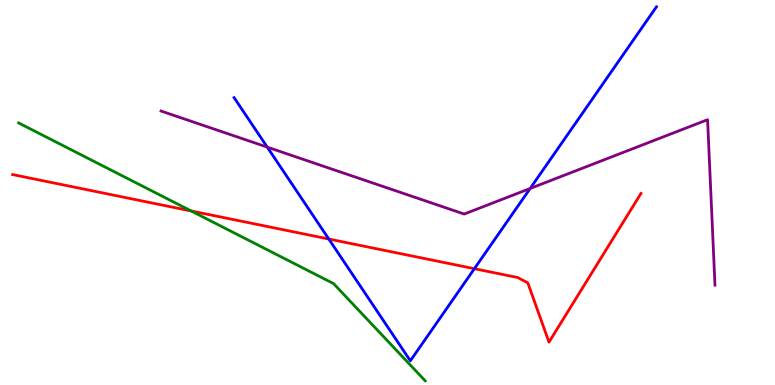[{'lines': ['blue', 'red'], 'intersections': [{'x': 4.24, 'y': 3.79}, {'x': 6.12, 'y': 3.02}]}, {'lines': ['green', 'red'], 'intersections': [{'x': 2.47, 'y': 4.52}]}, {'lines': ['purple', 'red'], 'intersections': []}, {'lines': ['blue', 'green'], 'intersections': []}, {'lines': ['blue', 'purple'], 'intersections': [{'x': 3.45, 'y': 6.18}, {'x': 6.84, 'y': 5.1}]}, {'lines': ['green', 'purple'], 'intersections': []}]